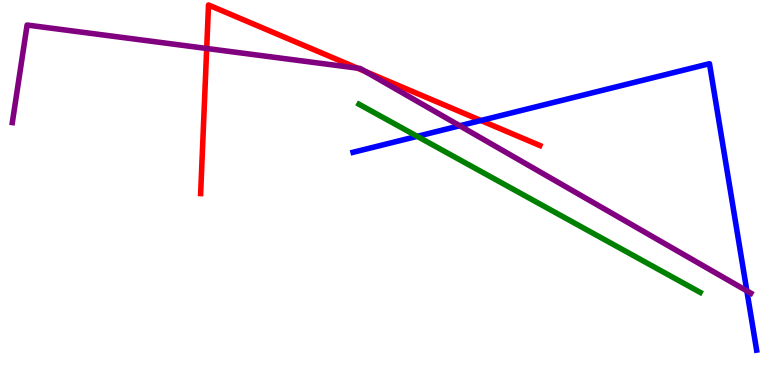[{'lines': ['blue', 'red'], 'intersections': [{'x': 6.21, 'y': 6.87}]}, {'lines': ['green', 'red'], 'intersections': []}, {'lines': ['purple', 'red'], 'intersections': [{'x': 2.67, 'y': 8.74}, {'x': 4.61, 'y': 8.23}, {'x': 4.72, 'y': 8.14}]}, {'lines': ['blue', 'green'], 'intersections': [{'x': 5.38, 'y': 6.46}]}, {'lines': ['blue', 'purple'], 'intersections': [{'x': 5.93, 'y': 6.73}, {'x': 9.64, 'y': 2.44}]}, {'lines': ['green', 'purple'], 'intersections': []}]